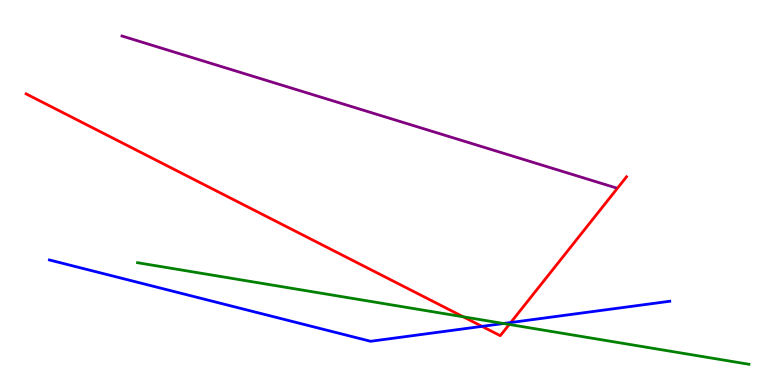[{'lines': ['blue', 'red'], 'intersections': [{'x': 6.22, 'y': 1.52}, {'x': 6.59, 'y': 1.62}]}, {'lines': ['green', 'red'], 'intersections': [{'x': 5.98, 'y': 1.77}, {'x': 6.57, 'y': 1.57}]}, {'lines': ['purple', 'red'], 'intersections': []}, {'lines': ['blue', 'green'], 'intersections': [{'x': 6.5, 'y': 1.6}]}, {'lines': ['blue', 'purple'], 'intersections': []}, {'lines': ['green', 'purple'], 'intersections': []}]